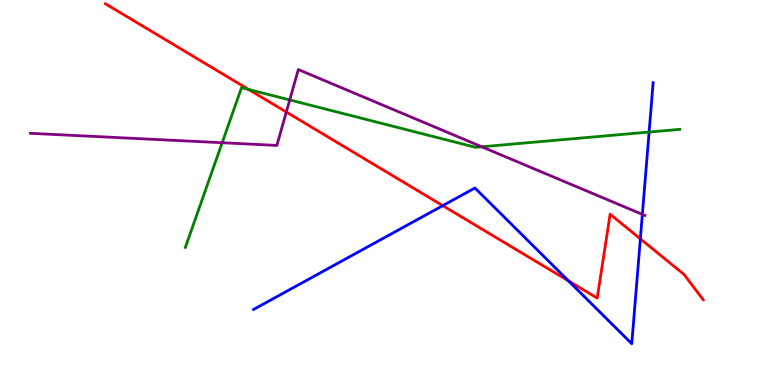[{'lines': ['blue', 'red'], 'intersections': [{'x': 5.71, 'y': 4.66}, {'x': 7.34, 'y': 2.7}, {'x': 8.26, 'y': 3.8}]}, {'lines': ['green', 'red'], 'intersections': [{'x': 3.21, 'y': 7.68}]}, {'lines': ['purple', 'red'], 'intersections': [{'x': 3.69, 'y': 7.09}]}, {'lines': ['blue', 'green'], 'intersections': [{'x': 8.38, 'y': 6.57}]}, {'lines': ['blue', 'purple'], 'intersections': [{'x': 8.29, 'y': 4.43}]}, {'lines': ['green', 'purple'], 'intersections': [{'x': 2.87, 'y': 6.29}, {'x': 3.74, 'y': 7.4}, {'x': 6.22, 'y': 6.19}]}]